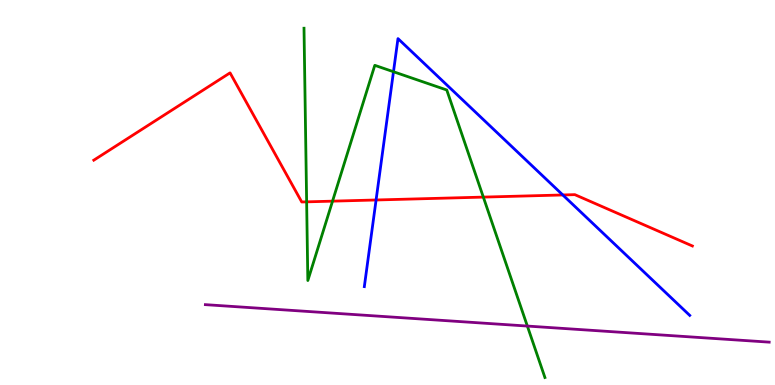[{'lines': ['blue', 'red'], 'intersections': [{'x': 4.85, 'y': 4.81}, {'x': 7.26, 'y': 4.94}]}, {'lines': ['green', 'red'], 'intersections': [{'x': 3.96, 'y': 4.76}, {'x': 4.29, 'y': 4.78}, {'x': 6.24, 'y': 4.88}]}, {'lines': ['purple', 'red'], 'intersections': []}, {'lines': ['blue', 'green'], 'intersections': [{'x': 5.08, 'y': 8.14}]}, {'lines': ['blue', 'purple'], 'intersections': []}, {'lines': ['green', 'purple'], 'intersections': [{'x': 6.8, 'y': 1.53}]}]